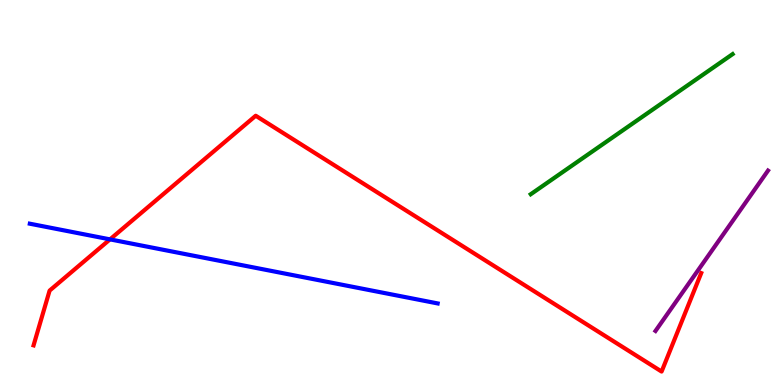[{'lines': ['blue', 'red'], 'intersections': [{'x': 1.42, 'y': 3.78}]}, {'lines': ['green', 'red'], 'intersections': []}, {'lines': ['purple', 'red'], 'intersections': []}, {'lines': ['blue', 'green'], 'intersections': []}, {'lines': ['blue', 'purple'], 'intersections': []}, {'lines': ['green', 'purple'], 'intersections': []}]